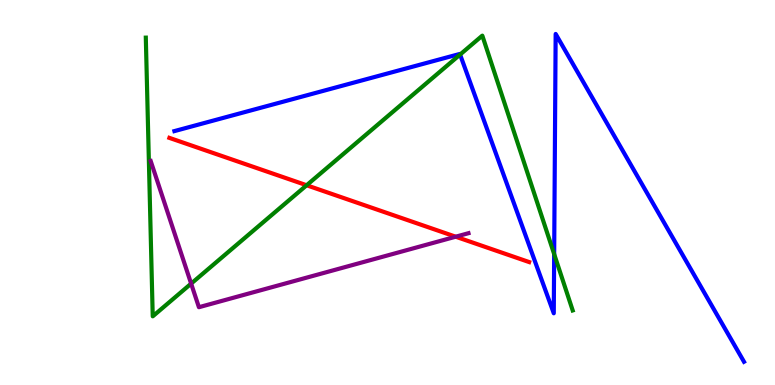[{'lines': ['blue', 'red'], 'intersections': []}, {'lines': ['green', 'red'], 'intersections': [{'x': 3.96, 'y': 5.19}]}, {'lines': ['purple', 'red'], 'intersections': [{'x': 5.88, 'y': 3.85}]}, {'lines': ['blue', 'green'], 'intersections': [{'x': 5.94, 'y': 8.58}, {'x': 7.15, 'y': 3.4}]}, {'lines': ['blue', 'purple'], 'intersections': []}, {'lines': ['green', 'purple'], 'intersections': [{'x': 2.47, 'y': 2.63}]}]